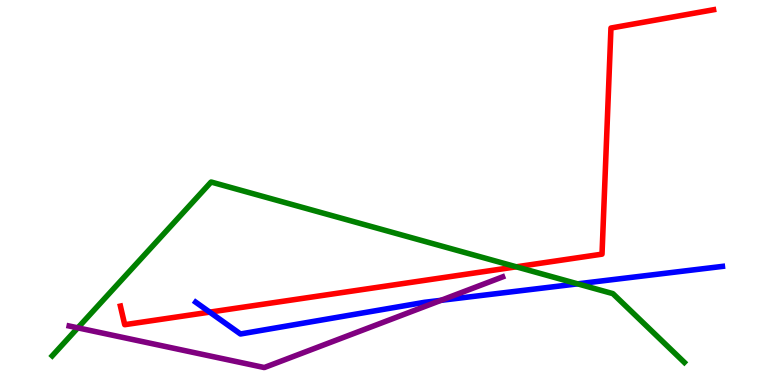[{'lines': ['blue', 'red'], 'intersections': [{'x': 2.71, 'y': 1.89}]}, {'lines': ['green', 'red'], 'intersections': [{'x': 6.66, 'y': 3.07}]}, {'lines': ['purple', 'red'], 'intersections': []}, {'lines': ['blue', 'green'], 'intersections': [{'x': 7.45, 'y': 2.63}]}, {'lines': ['blue', 'purple'], 'intersections': [{'x': 5.69, 'y': 2.2}]}, {'lines': ['green', 'purple'], 'intersections': [{'x': 1.0, 'y': 1.48}]}]